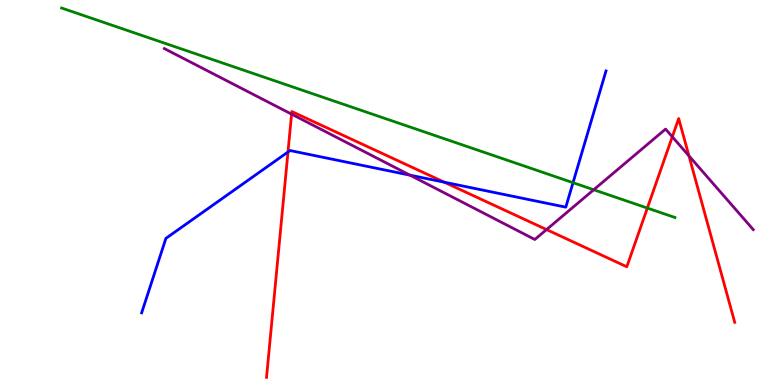[{'lines': ['blue', 'red'], 'intersections': [{'x': 3.72, 'y': 6.05}, {'x': 5.73, 'y': 5.27}]}, {'lines': ['green', 'red'], 'intersections': [{'x': 8.35, 'y': 4.6}]}, {'lines': ['purple', 'red'], 'intersections': [{'x': 3.76, 'y': 7.03}, {'x': 7.05, 'y': 4.04}, {'x': 8.67, 'y': 6.45}, {'x': 8.89, 'y': 5.95}]}, {'lines': ['blue', 'green'], 'intersections': [{'x': 7.39, 'y': 5.26}]}, {'lines': ['blue', 'purple'], 'intersections': [{'x': 5.29, 'y': 5.45}]}, {'lines': ['green', 'purple'], 'intersections': [{'x': 7.66, 'y': 5.07}]}]